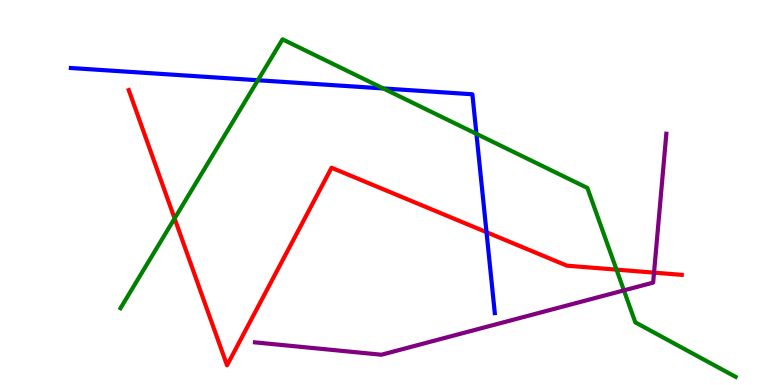[{'lines': ['blue', 'red'], 'intersections': [{'x': 6.28, 'y': 3.97}]}, {'lines': ['green', 'red'], 'intersections': [{'x': 2.25, 'y': 4.33}, {'x': 7.96, 'y': 3.0}]}, {'lines': ['purple', 'red'], 'intersections': [{'x': 8.44, 'y': 2.92}]}, {'lines': ['blue', 'green'], 'intersections': [{'x': 3.33, 'y': 7.92}, {'x': 4.95, 'y': 7.7}, {'x': 6.15, 'y': 6.52}]}, {'lines': ['blue', 'purple'], 'intersections': []}, {'lines': ['green', 'purple'], 'intersections': [{'x': 8.05, 'y': 2.46}]}]